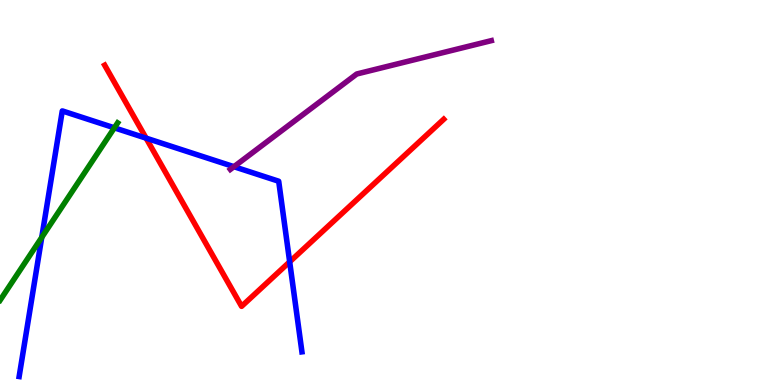[{'lines': ['blue', 'red'], 'intersections': [{'x': 1.89, 'y': 6.41}, {'x': 3.74, 'y': 3.2}]}, {'lines': ['green', 'red'], 'intersections': []}, {'lines': ['purple', 'red'], 'intersections': []}, {'lines': ['blue', 'green'], 'intersections': [{'x': 0.539, 'y': 3.83}, {'x': 1.48, 'y': 6.68}]}, {'lines': ['blue', 'purple'], 'intersections': [{'x': 3.02, 'y': 5.67}]}, {'lines': ['green', 'purple'], 'intersections': []}]